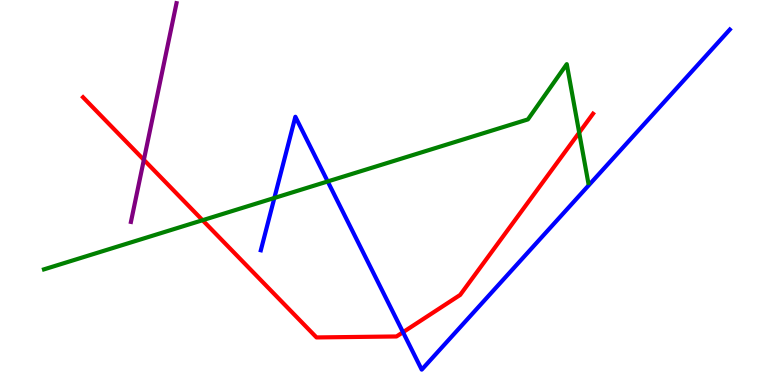[{'lines': ['blue', 'red'], 'intersections': [{'x': 5.2, 'y': 1.37}]}, {'lines': ['green', 'red'], 'intersections': [{'x': 2.61, 'y': 4.28}, {'x': 7.47, 'y': 6.56}]}, {'lines': ['purple', 'red'], 'intersections': [{'x': 1.86, 'y': 5.85}]}, {'lines': ['blue', 'green'], 'intersections': [{'x': 3.54, 'y': 4.86}, {'x': 4.23, 'y': 5.29}]}, {'lines': ['blue', 'purple'], 'intersections': []}, {'lines': ['green', 'purple'], 'intersections': []}]